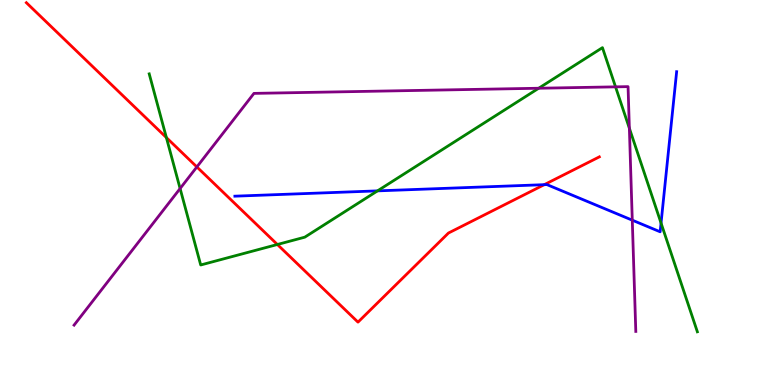[{'lines': ['blue', 'red'], 'intersections': [{'x': 7.02, 'y': 5.2}]}, {'lines': ['green', 'red'], 'intersections': [{'x': 2.15, 'y': 6.43}, {'x': 3.58, 'y': 3.65}]}, {'lines': ['purple', 'red'], 'intersections': [{'x': 2.54, 'y': 5.66}]}, {'lines': ['blue', 'green'], 'intersections': [{'x': 4.87, 'y': 5.04}, {'x': 8.53, 'y': 4.21}]}, {'lines': ['blue', 'purple'], 'intersections': [{'x': 8.16, 'y': 4.28}]}, {'lines': ['green', 'purple'], 'intersections': [{'x': 2.32, 'y': 5.1}, {'x': 6.95, 'y': 7.71}, {'x': 7.94, 'y': 7.74}, {'x': 8.12, 'y': 6.67}]}]